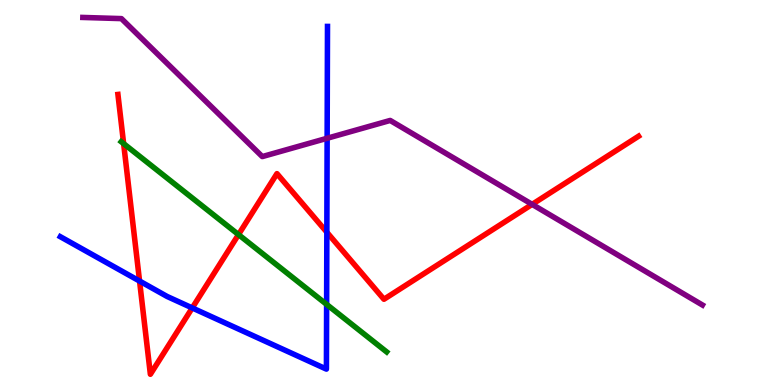[{'lines': ['blue', 'red'], 'intersections': [{'x': 1.8, 'y': 2.7}, {'x': 2.48, 'y': 2.0}, {'x': 4.22, 'y': 3.97}]}, {'lines': ['green', 'red'], 'intersections': [{'x': 1.6, 'y': 6.27}, {'x': 3.08, 'y': 3.91}]}, {'lines': ['purple', 'red'], 'intersections': [{'x': 6.87, 'y': 4.69}]}, {'lines': ['blue', 'green'], 'intersections': [{'x': 4.21, 'y': 2.09}]}, {'lines': ['blue', 'purple'], 'intersections': [{'x': 4.22, 'y': 6.41}]}, {'lines': ['green', 'purple'], 'intersections': []}]